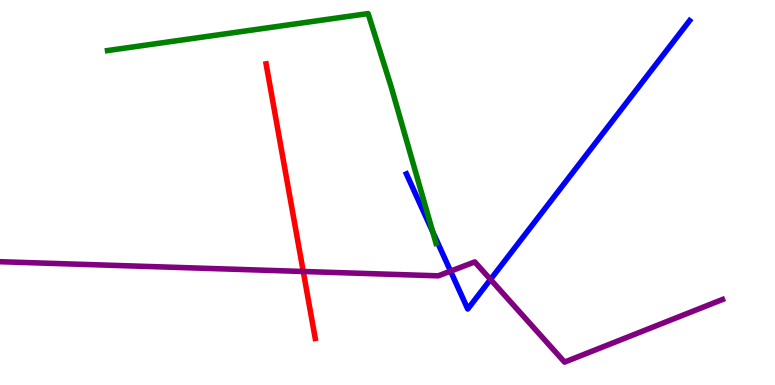[{'lines': ['blue', 'red'], 'intersections': []}, {'lines': ['green', 'red'], 'intersections': []}, {'lines': ['purple', 'red'], 'intersections': [{'x': 3.91, 'y': 2.95}]}, {'lines': ['blue', 'green'], 'intersections': [{'x': 5.58, 'y': 3.98}]}, {'lines': ['blue', 'purple'], 'intersections': [{'x': 5.81, 'y': 2.96}, {'x': 6.33, 'y': 2.74}]}, {'lines': ['green', 'purple'], 'intersections': []}]